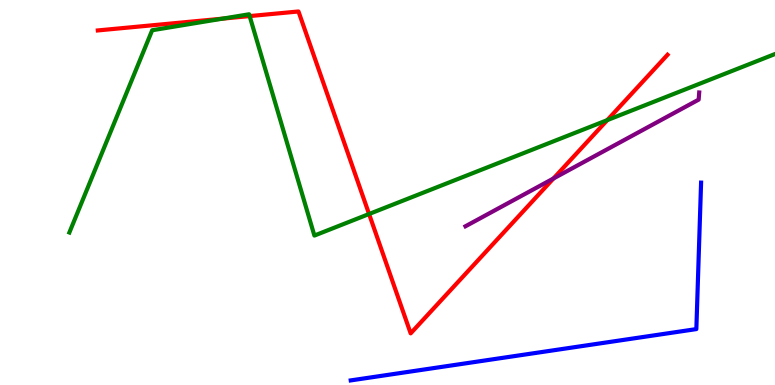[{'lines': ['blue', 'red'], 'intersections': []}, {'lines': ['green', 'red'], 'intersections': [{'x': 2.87, 'y': 9.52}, {'x': 3.22, 'y': 9.58}, {'x': 4.76, 'y': 4.44}, {'x': 7.84, 'y': 6.88}]}, {'lines': ['purple', 'red'], 'intersections': [{'x': 7.14, 'y': 5.36}]}, {'lines': ['blue', 'green'], 'intersections': []}, {'lines': ['blue', 'purple'], 'intersections': []}, {'lines': ['green', 'purple'], 'intersections': []}]